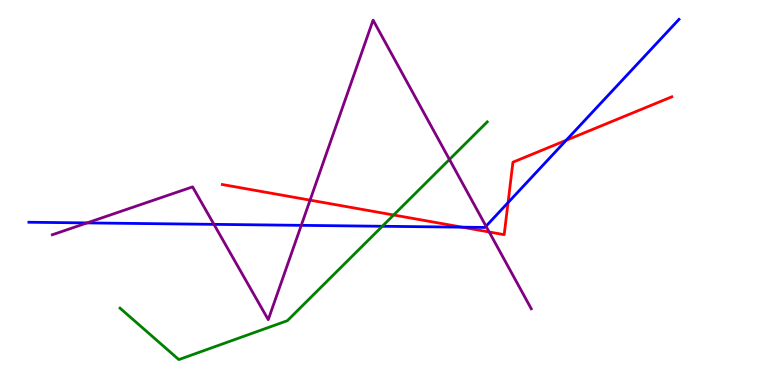[{'lines': ['blue', 'red'], 'intersections': [{'x': 5.96, 'y': 4.1}, {'x': 6.56, 'y': 4.74}, {'x': 7.31, 'y': 6.36}]}, {'lines': ['green', 'red'], 'intersections': [{'x': 5.08, 'y': 4.42}]}, {'lines': ['purple', 'red'], 'intersections': [{'x': 4.0, 'y': 4.8}, {'x': 6.31, 'y': 3.97}]}, {'lines': ['blue', 'green'], 'intersections': [{'x': 4.93, 'y': 4.12}]}, {'lines': ['blue', 'purple'], 'intersections': [{'x': 1.12, 'y': 4.21}, {'x': 2.76, 'y': 4.17}, {'x': 3.89, 'y': 4.15}, {'x': 6.27, 'y': 4.12}]}, {'lines': ['green', 'purple'], 'intersections': [{'x': 5.8, 'y': 5.86}]}]